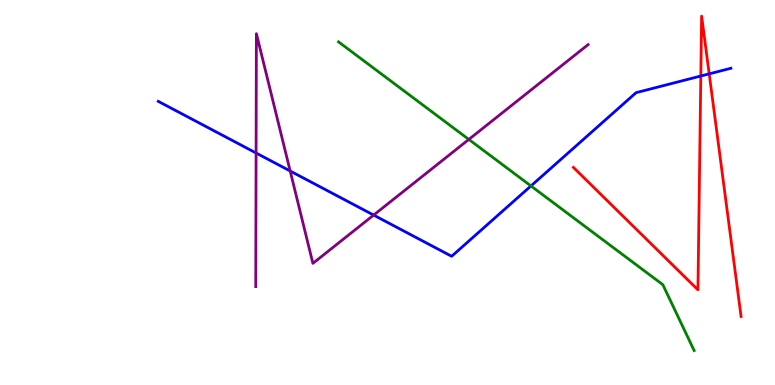[{'lines': ['blue', 'red'], 'intersections': [{'x': 9.04, 'y': 8.03}, {'x': 9.15, 'y': 8.08}]}, {'lines': ['green', 'red'], 'intersections': []}, {'lines': ['purple', 'red'], 'intersections': []}, {'lines': ['blue', 'green'], 'intersections': [{'x': 6.85, 'y': 5.17}]}, {'lines': ['blue', 'purple'], 'intersections': [{'x': 3.3, 'y': 6.03}, {'x': 3.74, 'y': 5.56}, {'x': 4.82, 'y': 4.41}]}, {'lines': ['green', 'purple'], 'intersections': [{'x': 6.05, 'y': 6.38}]}]